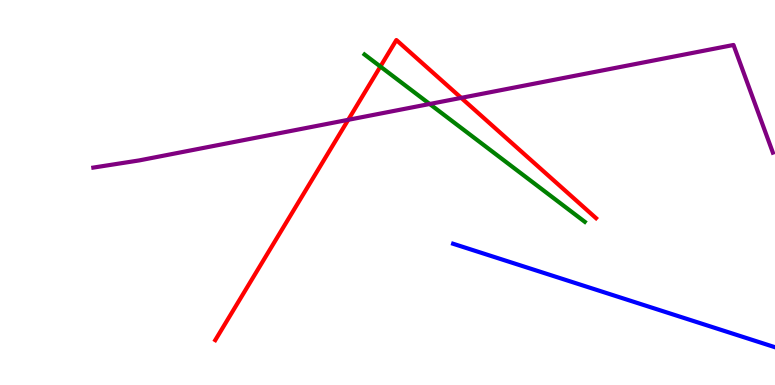[{'lines': ['blue', 'red'], 'intersections': []}, {'lines': ['green', 'red'], 'intersections': [{'x': 4.91, 'y': 8.27}]}, {'lines': ['purple', 'red'], 'intersections': [{'x': 4.49, 'y': 6.89}, {'x': 5.95, 'y': 7.46}]}, {'lines': ['blue', 'green'], 'intersections': []}, {'lines': ['blue', 'purple'], 'intersections': []}, {'lines': ['green', 'purple'], 'intersections': [{'x': 5.54, 'y': 7.3}]}]